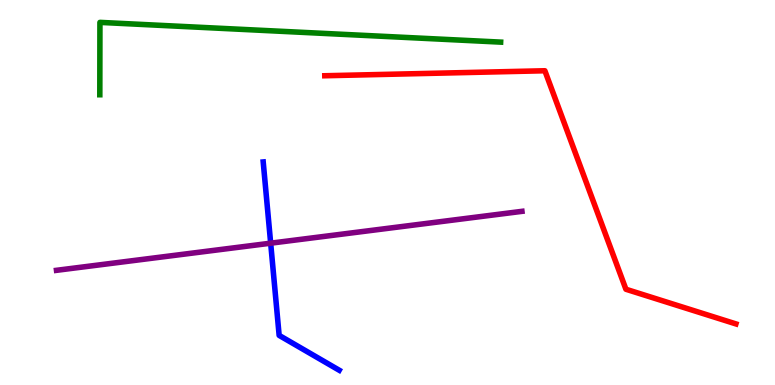[{'lines': ['blue', 'red'], 'intersections': []}, {'lines': ['green', 'red'], 'intersections': []}, {'lines': ['purple', 'red'], 'intersections': []}, {'lines': ['blue', 'green'], 'intersections': []}, {'lines': ['blue', 'purple'], 'intersections': [{'x': 3.49, 'y': 3.68}]}, {'lines': ['green', 'purple'], 'intersections': []}]